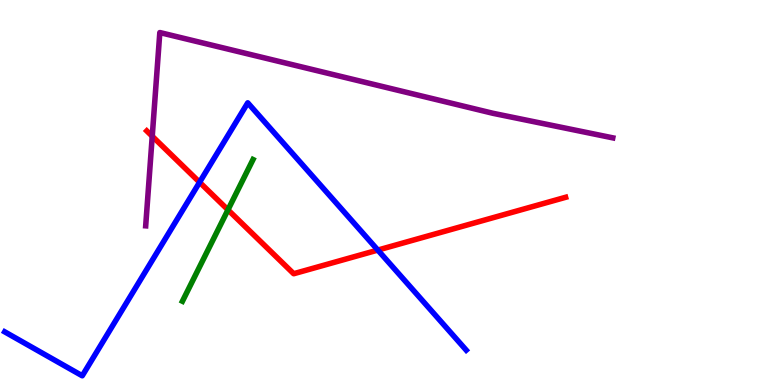[{'lines': ['blue', 'red'], 'intersections': [{'x': 2.58, 'y': 5.27}, {'x': 4.88, 'y': 3.5}]}, {'lines': ['green', 'red'], 'intersections': [{'x': 2.94, 'y': 4.55}]}, {'lines': ['purple', 'red'], 'intersections': [{'x': 1.96, 'y': 6.46}]}, {'lines': ['blue', 'green'], 'intersections': []}, {'lines': ['blue', 'purple'], 'intersections': []}, {'lines': ['green', 'purple'], 'intersections': []}]